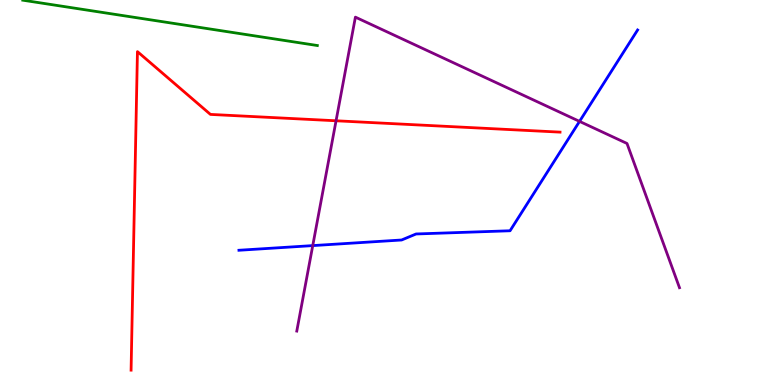[{'lines': ['blue', 'red'], 'intersections': []}, {'lines': ['green', 'red'], 'intersections': []}, {'lines': ['purple', 'red'], 'intersections': [{'x': 4.34, 'y': 6.86}]}, {'lines': ['blue', 'green'], 'intersections': []}, {'lines': ['blue', 'purple'], 'intersections': [{'x': 4.04, 'y': 3.62}, {'x': 7.48, 'y': 6.85}]}, {'lines': ['green', 'purple'], 'intersections': []}]